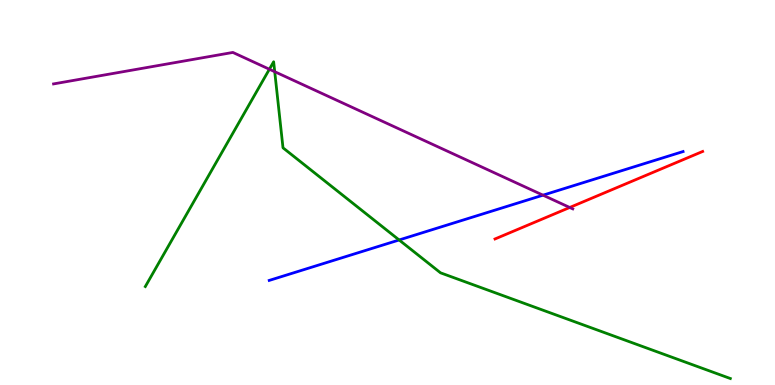[{'lines': ['blue', 'red'], 'intersections': []}, {'lines': ['green', 'red'], 'intersections': []}, {'lines': ['purple', 'red'], 'intersections': [{'x': 7.35, 'y': 4.61}]}, {'lines': ['blue', 'green'], 'intersections': [{'x': 5.15, 'y': 3.77}]}, {'lines': ['blue', 'purple'], 'intersections': [{'x': 7.01, 'y': 4.93}]}, {'lines': ['green', 'purple'], 'intersections': [{'x': 3.48, 'y': 8.2}, {'x': 3.54, 'y': 8.14}]}]